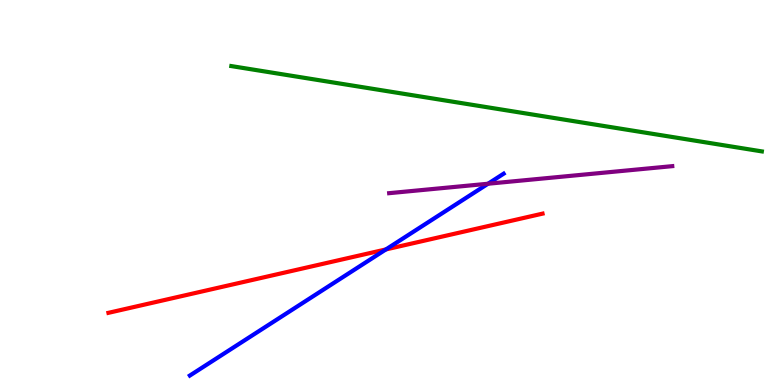[{'lines': ['blue', 'red'], 'intersections': [{'x': 4.98, 'y': 3.52}]}, {'lines': ['green', 'red'], 'intersections': []}, {'lines': ['purple', 'red'], 'intersections': []}, {'lines': ['blue', 'green'], 'intersections': []}, {'lines': ['blue', 'purple'], 'intersections': [{'x': 6.3, 'y': 5.23}]}, {'lines': ['green', 'purple'], 'intersections': []}]